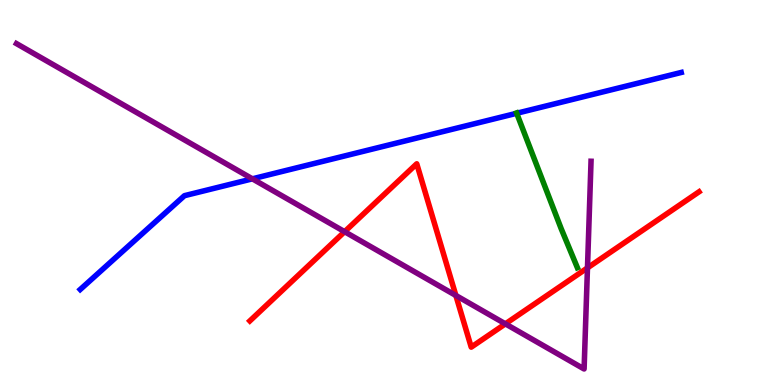[{'lines': ['blue', 'red'], 'intersections': []}, {'lines': ['green', 'red'], 'intersections': []}, {'lines': ['purple', 'red'], 'intersections': [{'x': 4.45, 'y': 3.98}, {'x': 5.88, 'y': 2.33}, {'x': 6.52, 'y': 1.59}, {'x': 7.58, 'y': 3.04}]}, {'lines': ['blue', 'green'], 'intersections': [{'x': 6.67, 'y': 7.06}]}, {'lines': ['blue', 'purple'], 'intersections': [{'x': 3.26, 'y': 5.36}]}, {'lines': ['green', 'purple'], 'intersections': []}]